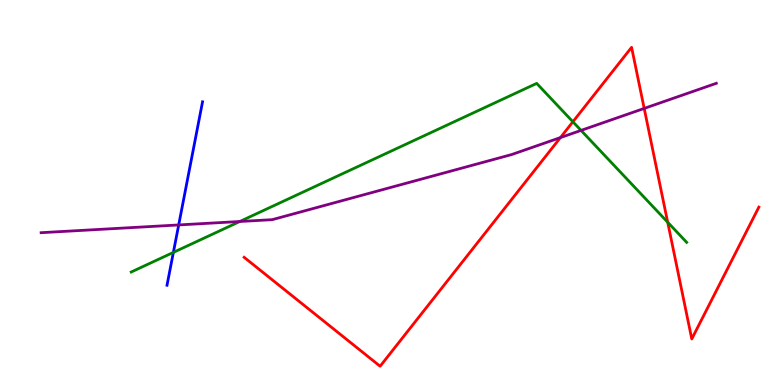[{'lines': ['blue', 'red'], 'intersections': []}, {'lines': ['green', 'red'], 'intersections': [{'x': 7.39, 'y': 6.84}, {'x': 8.62, 'y': 4.23}]}, {'lines': ['purple', 'red'], 'intersections': [{'x': 7.23, 'y': 6.43}, {'x': 8.31, 'y': 7.18}]}, {'lines': ['blue', 'green'], 'intersections': [{'x': 2.24, 'y': 3.44}]}, {'lines': ['blue', 'purple'], 'intersections': [{'x': 2.31, 'y': 4.16}]}, {'lines': ['green', 'purple'], 'intersections': [{'x': 3.09, 'y': 4.25}, {'x': 7.5, 'y': 6.61}]}]